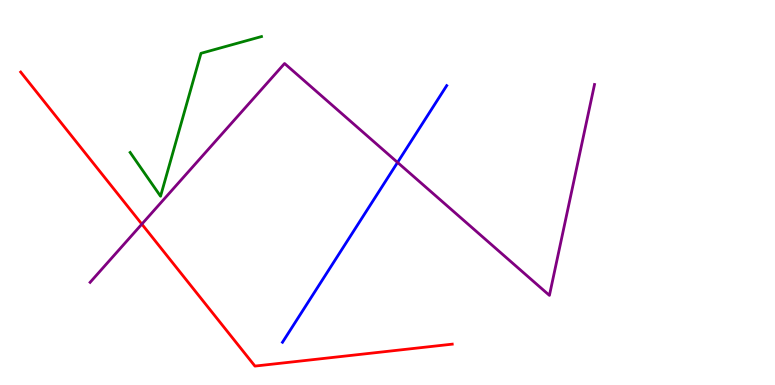[{'lines': ['blue', 'red'], 'intersections': []}, {'lines': ['green', 'red'], 'intersections': []}, {'lines': ['purple', 'red'], 'intersections': [{'x': 1.83, 'y': 4.18}]}, {'lines': ['blue', 'green'], 'intersections': []}, {'lines': ['blue', 'purple'], 'intersections': [{'x': 5.13, 'y': 5.78}]}, {'lines': ['green', 'purple'], 'intersections': []}]